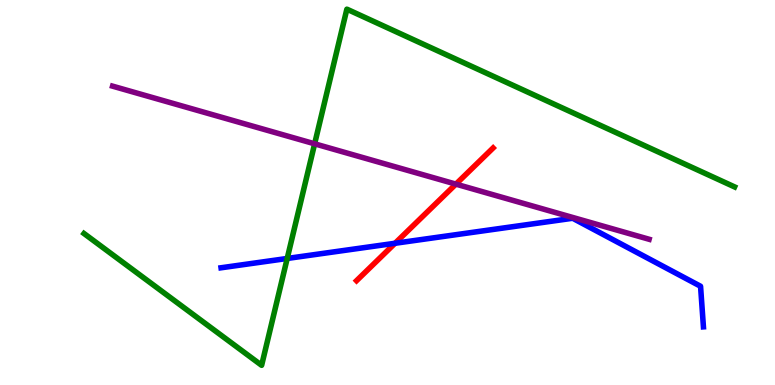[{'lines': ['blue', 'red'], 'intersections': [{'x': 5.1, 'y': 3.68}]}, {'lines': ['green', 'red'], 'intersections': []}, {'lines': ['purple', 'red'], 'intersections': [{'x': 5.88, 'y': 5.22}]}, {'lines': ['blue', 'green'], 'intersections': [{'x': 3.71, 'y': 3.29}]}, {'lines': ['blue', 'purple'], 'intersections': []}, {'lines': ['green', 'purple'], 'intersections': [{'x': 4.06, 'y': 6.26}]}]